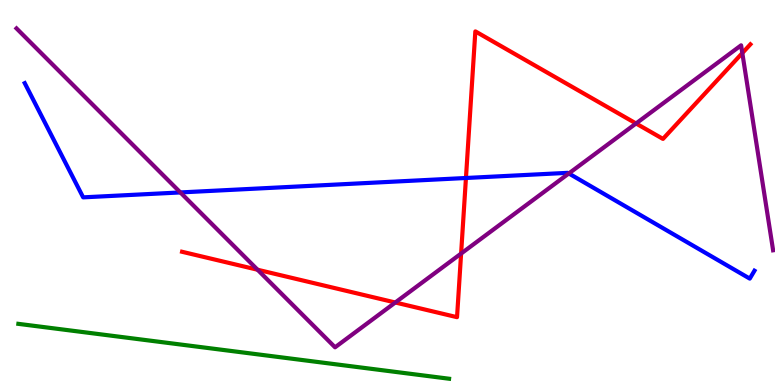[{'lines': ['blue', 'red'], 'intersections': [{'x': 6.01, 'y': 5.38}]}, {'lines': ['green', 'red'], 'intersections': []}, {'lines': ['purple', 'red'], 'intersections': [{'x': 3.32, 'y': 2.99}, {'x': 5.1, 'y': 2.14}, {'x': 5.95, 'y': 3.41}, {'x': 8.21, 'y': 6.79}, {'x': 9.58, 'y': 8.62}]}, {'lines': ['blue', 'green'], 'intersections': []}, {'lines': ['blue', 'purple'], 'intersections': [{'x': 2.33, 'y': 5.0}, {'x': 7.34, 'y': 5.49}]}, {'lines': ['green', 'purple'], 'intersections': []}]